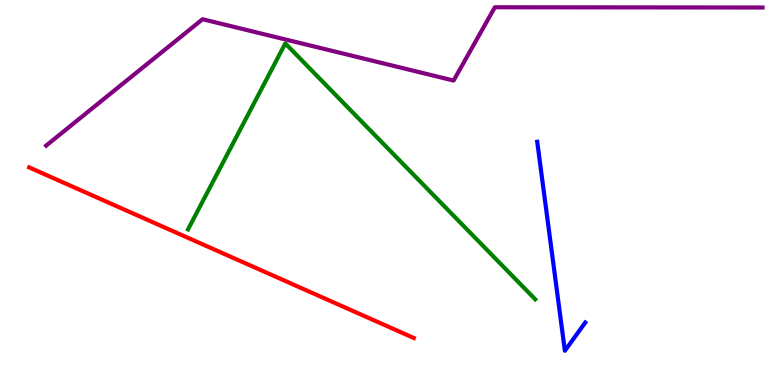[{'lines': ['blue', 'red'], 'intersections': []}, {'lines': ['green', 'red'], 'intersections': []}, {'lines': ['purple', 'red'], 'intersections': []}, {'lines': ['blue', 'green'], 'intersections': []}, {'lines': ['blue', 'purple'], 'intersections': []}, {'lines': ['green', 'purple'], 'intersections': []}]